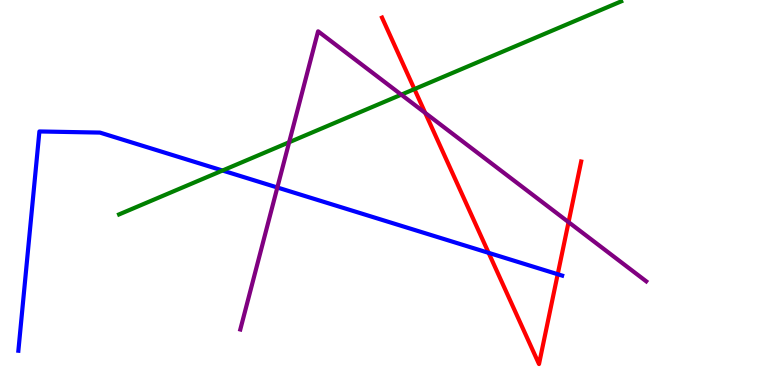[{'lines': ['blue', 'red'], 'intersections': [{'x': 6.3, 'y': 3.43}, {'x': 7.2, 'y': 2.88}]}, {'lines': ['green', 'red'], 'intersections': [{'x': 5.35, 'y': 7.69}]}, {'lines': ['purple', 'red'], 'intersections': [{'x': 5.49, 'y': 7.07}, {'x': 7.34, 'y': 4.23}]}, {'lines': ['blue', 'green'], 'intersections': [{'x': 2.87, 'y': 5.57}]}, {'lines': ['blue', 'purple'], 'intersections': [{'x': 3.58, 'y': 5.13}]}, {'lines': ['green', 'purple'], 'intersections': [{'x': 3.73, 'y': 6.31}, {'x': 5.18, 'y': 7.54}]}]